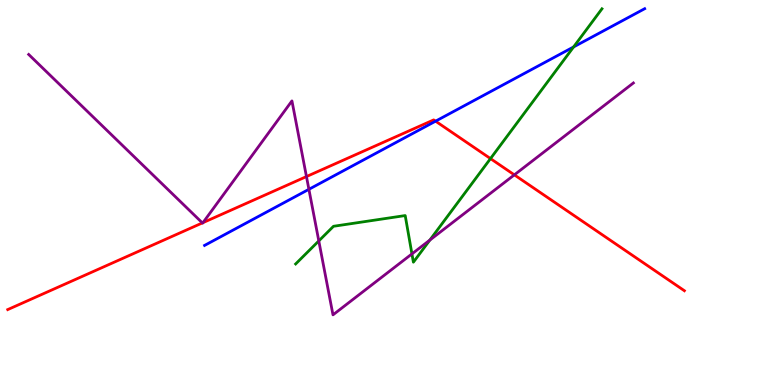[{'lines': ['blue', 'red'], 'intersections': [{'x': 5.62, 'y': 6.85}]}, {'lines': ['green', 'red'], 'intersections': [{'x': 6.33, 'y': 5.88}]}, {'lines': ['purple', 'red'], 'intersections': [{'x': 2.61, 'y': 4.21}, {'x': 2.62, 'y': 4.22}, {'x': 3.95, 'y': 5.41}, {'x': 6.64, 'y': 5.46}]}, {'lines': ['blue', 'green'], 'intersections': [{'x': 7.4, 'y': 8.78}]}, {'lines': ['blue', 'purple'], 'intersections': [{'x': 3.99, 'y': 5.08}]}, {'lines': ['green', 'purple'], 'intersections': [{'x': 4.11, 'y': 3.74}, {'x': 5.32, 'y': 3.4}, {'x': 5.55, 'y': 3.76}]}]